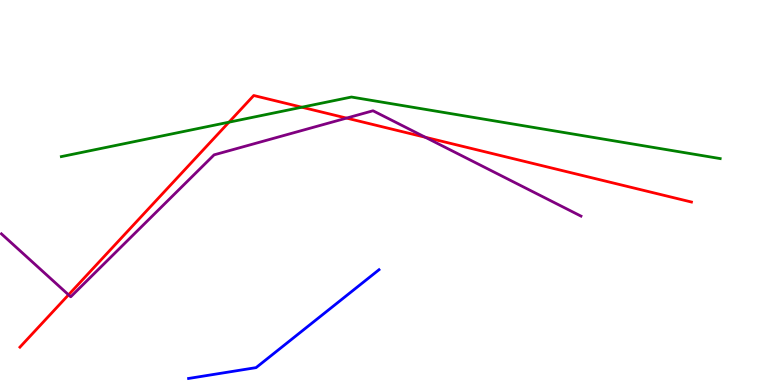[{'lines': ['blue', 'red'], 'intersections': []}, {'lines': ['green', 'red'], 'intersections': [{'x': 2.95, 'y': 6.83}, {'x': 3.89, 'y': 7.22}]}, {'lines': ['purple', 'red'], 'intersections': [{'x': 0.885, 'y': 2.34}, {'x': 4.47, 'y': 6.93}, {'x': 5.49, 'y': 6.43}]}, {'lines': ['blue', 'green'], 'intersections': []}, {'lines': ['blue', 'purple'], 'intersections': []}, {'lines': ['green', 'purple'], 'intersections': []}]